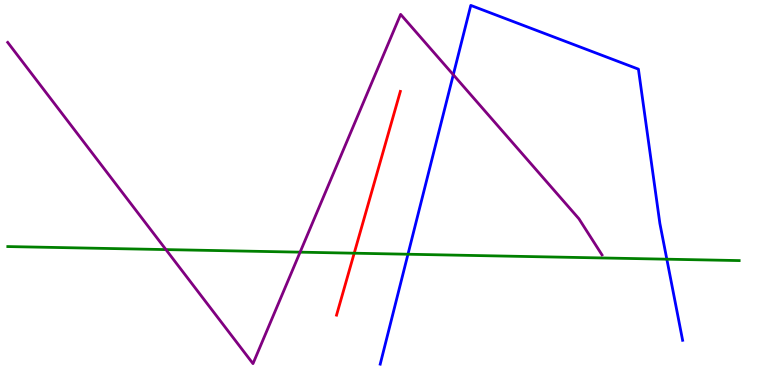[{'lines': ['blue', 'red'], 'intersections': []}, {'lines': ['green', 'red'], 'intersections': [{'x': 4.57, 'y': 3.42}]}, {'lines': ['purple', 'red'], 'intersections': []}, {'lines': ['blue', 'green'], 'intersections': [{'x': 5.26, 'y': 3.4}, {'x': 8.6, 'y': 3.27}]}, {'lines': ['blue', 'purple'], 'intersections': [{'x': 5.85, 'y': 8.06}]}, {'lines': ['green', 'purple'], 'intersections': [{'x': 2.14, 'y': 3.52}, {'x': 3.87, 'y': 3.45}]}]